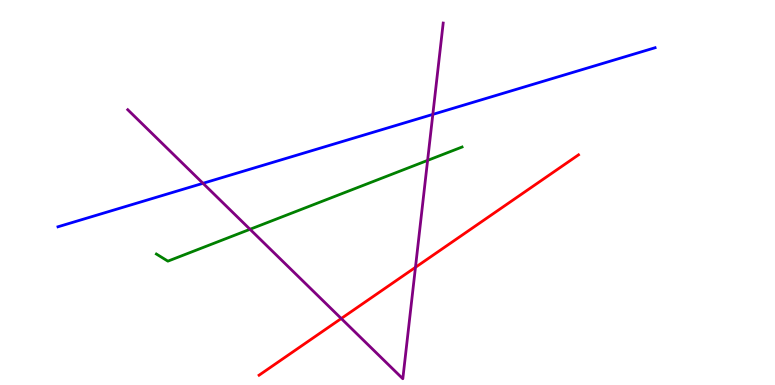[{'lines': ['blue', 'red'], 'intersections': []}, {'lines': ['green', 'red'], 'intersections': []}, {'lines': ['purple', 'red'], 'intersections': [{'x': 4.4, 'y': 1.73}, {'x': 5.36, 'y': 3.06}]}, {'lines': ['blue', 'green'], 'intersections': []}, {'lines': ['blue', 'purple'], 'intersections': [{'x': 2.62, 'y': 5.24}, {'x': 5.58, 'y': 7.03}]}, {'lines': ['green', 'purple'], 'intersections': [{'x': 3.23, 'y': 4.04}, {'x': 5.52, 'y': 5.83}]}]